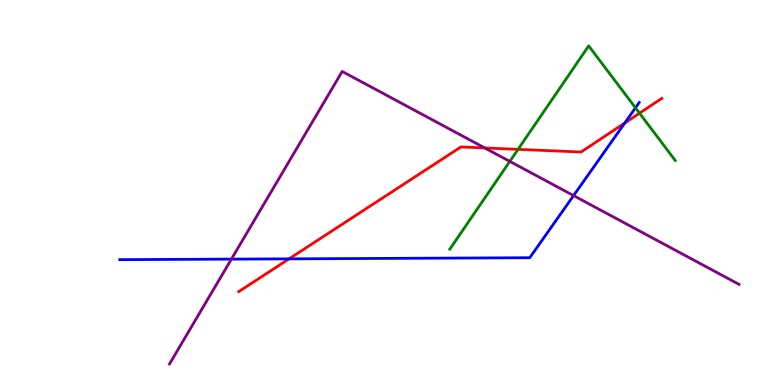[{'lines': ['blue', 'red'], 'intersections': [{'x': 3.73, 'y': 3.28}, {'x': 8.06, 'y': 6.81}]}, {'lines': ['green', 'red'], 'intersections': [{'x': 6.68, 'y': 6.12}, {'x': 8.25, 'y': 7.06}]}, {'lines': ['purple', 'red'], 'intersections': [{'x': 6.26, 'y': 6.16}]}, {'lines': ['blue', 'green'], 'intersections': [{'x': 8.2, 'y': 7.2}]}, {'lines': ['blue', 'purple'], 'intersections': [{'x': 2.99, 'y': 3.27}, {'x': 7.4, 'y': 4.92}]}, {'lines': ['green', 'purple'], 'intersections': [{'x': 6.58, 'y': 5.81}]}]